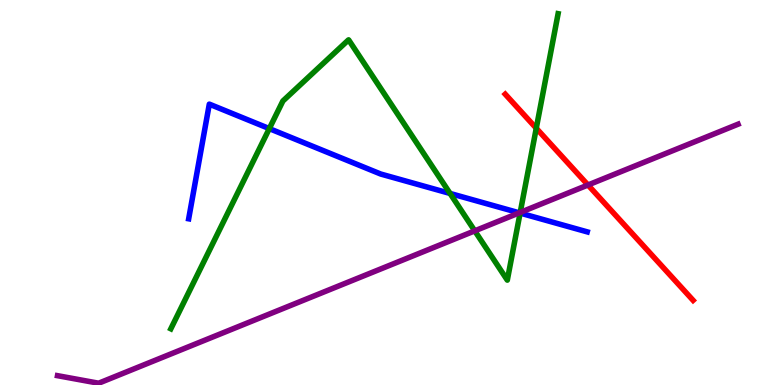[{'lines': ['blue', 'red'], 'intersections': []}, {'lines': ['green', 'red'], 'intersections': [{'x': 6.92, 'y': 6.67}]}, {'lines': ['purple', 'red'], 'intersections': [{'x': 7.59, 'y': 5.19}]}, {'lines': ['blue', 'green'], 'intersections': [{'x': 3.47, 'y': 6.66}, {'x': 5.81, 'y': 4.98}, {'x': 6.71, 'y': 4.47}]}, {'lines': ['blue', 'purple'], 'intersections': [{'x': 6.7, 'y': 4.47}]}, {'lines': ['green', 'purple'], 'intersections': [{'x': 6.13, 'y': 4.0}, {'x': 6.71, 'y': 4.48}]}]